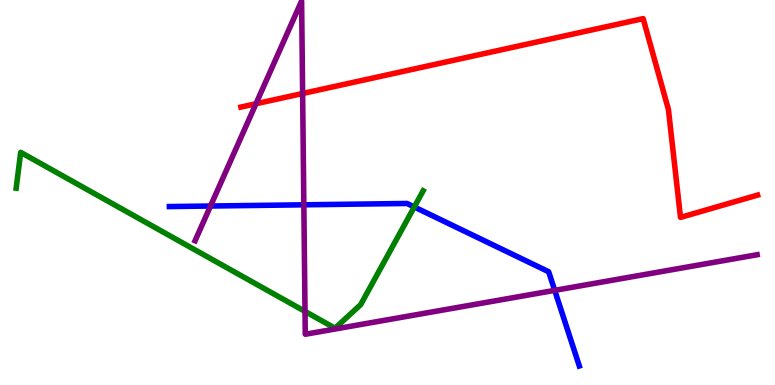[{'lines': ['blue', 'red'], 'intersections': []}, {'lines': ['green', 'red'], 'intersections': []}, {'lines': ['purple', 'red'], 'intersections': [{'x': 3.3, 'y': 7.3}, {'x': 3.9, 'y': 7.57}]}, {'lines': ['blue', 'green'], 'intersections': [{'x': 5.35, 'y': 4.62}]}, {'lines': ['blue', 'purple'], 'intersections': [{'x': 2.72, 'y': 4.65}, {'x': 3.92, 'y': 4.68}, {'x': 7.16, 'y': 2.46}]}, {'lines': ['green', 'purple'], 'intersections': [{'x': 3.94, 'y': 1.91}]}]